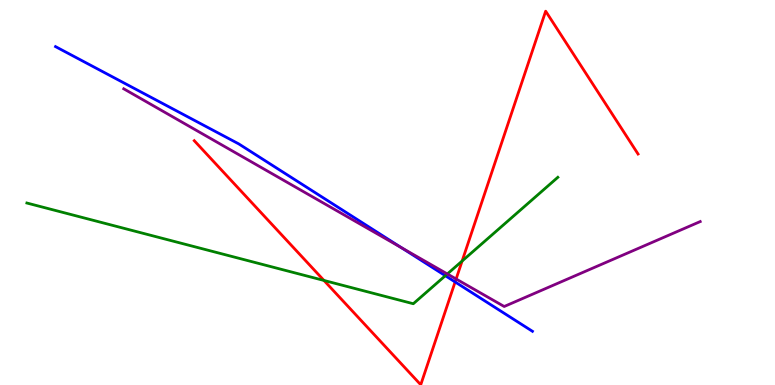[{'lines': ['blue', 'red'], 'intersections': [{'x': 5.87, 'y': 2.68}]}, {'lines': ['green', 'red'], 'intersections': [{'x': 4.18, 'y': 2.72}, {'x': 5.96, 'y': 3.22}]}, {'lines': ['purple', 'red'], 'intersections': [{'x': 5.89, 'y': 2.75}]}, {'lines': ['blue', 'green'], 'intersections': [{'x': 5.75, 'y': 2.84}]}, {'lines': ['blue', 'purple'], 'intersections': [{'x': 5.18, 'y': 3.57}]}, {'lines': ['green', 'purple'], 'intersections': [{'x': 5.77, 'y': 2.88}]}]